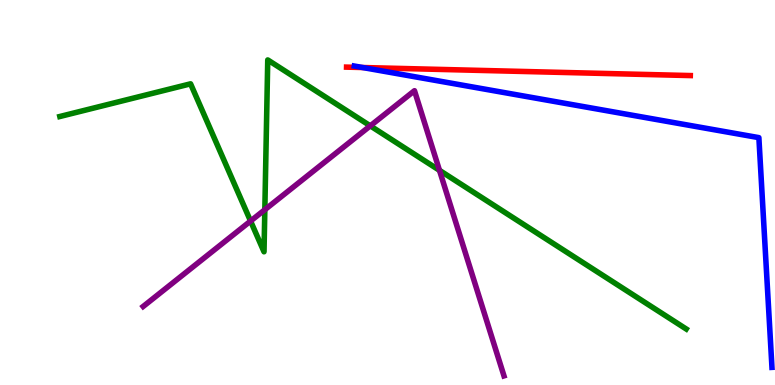[{'lines': ['blue', 'red'], 'intersections': [{'x': 4.68, 'y': 8.25}]}, {'lines': ['green', 'red'], 'intersections': []}, {'lines': ['purple', 'red'], 'intersections': []}, {'lines': ['blue', 'green'], 'intersections': []}, {'lines': ['blue', 'purple'], 'intersections': []}, {'lines': ['green', 'purple'], 'intersections': [{'x': 3.23, 'y': 4.26}, {'x': 3.42, 'y': 4.55}, {'x': 4.78, 'y': 6.73}, {'x': 5.67, 'y': 5.58}]}]